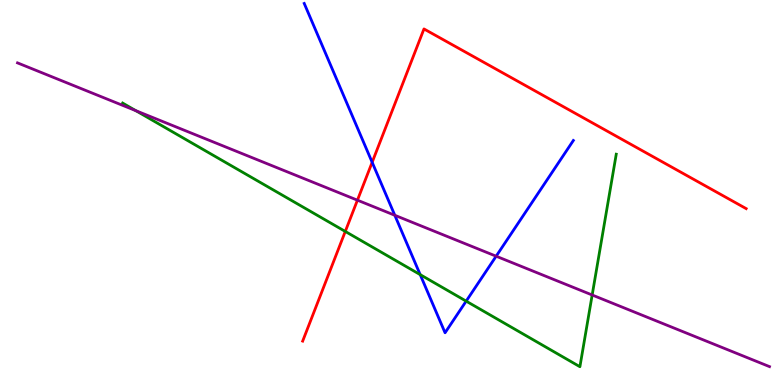[{'lines': ['blue', 'red'], 'intersections': [{'x': 4.8, 'y': 5.78}]}, {'lines': ['green', 'red'], 'intersections': [{'x': 4.46, 'y': 3.99}]}, {'lines': ['purple', 'red'], 'intersections': [{'x': 4.61, 'y': 4.8}]}, {'lines': ['blue', 'green'], 'intersections': [{'x': 5.42, 'y': 2.87}, {'x': 6.02, 'y': 2.18}]}, {'lines': ['blue', 'purple'], 'intersections': [{'x': 5.09, 'y': 4.41}, {'x': 6.4, 'y': 3.35}]}, {'lines': ['green', 'purple'], 'intersections': [{'x': 1.75, 'y': 7.13}, {'x': 7.64, 'y': 2.34}]}]